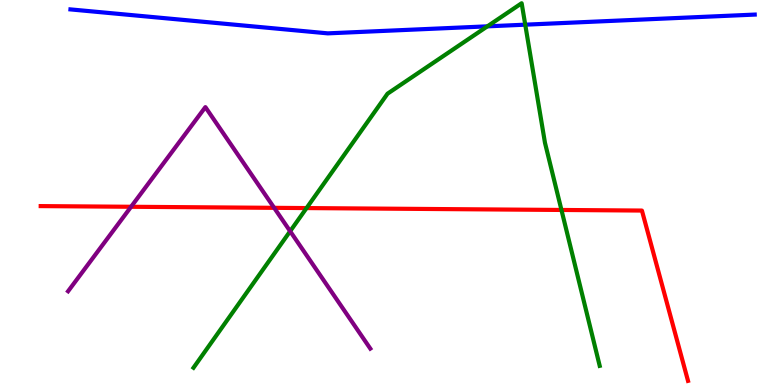[{'lines': ['blue', 'red'], 'intersections': []}, {'lines': ['green', 'red'], 'intersections': [{'x': 3.96, 'y': 4.6}, {'x': 7.24, 'y': 4.55}]}, {'lines': ['purple', 'red'], 'intersections': [{'x': 1.69, 'y': 4.63}, {'x': 3.54, 'y': 4.6}]}, {'lines': ['blue', 'green'], 'intersections': [{'x': 6.29, 'y': 9.32}, {'x': 6.78, 'y': 9.36}]}, {'lines': ['blue', 'purple'], 'intersections': []}, {'lines': ['green', 'purple'], 'intersections': [{'x': 3.74, 'y': 3.99}]}]